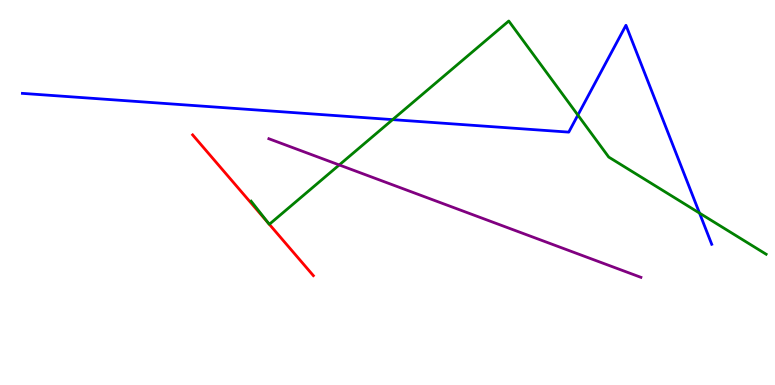[{'lines': ['blue', 'red'], 'intersections': []}, {'lines': ['green', 'red'], 'intersections': [{'x': 3.47, 'y': 4.19}, {'x': 3.48, 'y': 4.17}]}, {'lines': ['purple', 'red'], 'intersections': []}, {'lines': ['blue', 'green'], 'intersections': [{'x': 5.07, 'y': 6.89}, {'x': 7.46, 'y': 7.01}, {'x': 9.03, 'y': 4.46}]}, {'lines': ['blue', 'purple'], 'intersections': []}, {'lines': ['green', 'purple'], 'intersections': [{'x': 4.38, 'y': 5.72}]}]